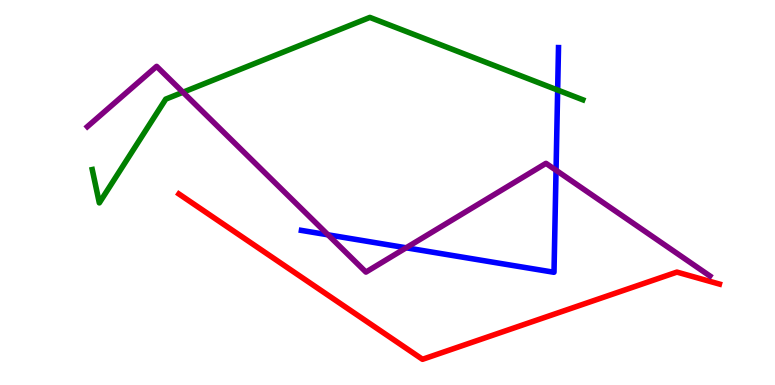[{'lines': ['blue', 'red'], 'intersections': []}, {'lines': ['green', 'red'], 'intersections': []}, {'lines': ['purple', 'red'], 'intersections': []}, {'lines': ['blue', 'green'], 'intersections': [{'x': 7.2, 'y': 7.66}]}, {'lines': ['blue', 'purple'], 'intersections': [{'x': 4.23, 'y': 3.9}, {'x': 5.24, 'y': 3.56}, {'x': 7.17, 'y': 5.58}]}, {'lines': ['green', 'purple'], 'intersections': [{'x': 2.36, 'y': 7.6}]}]